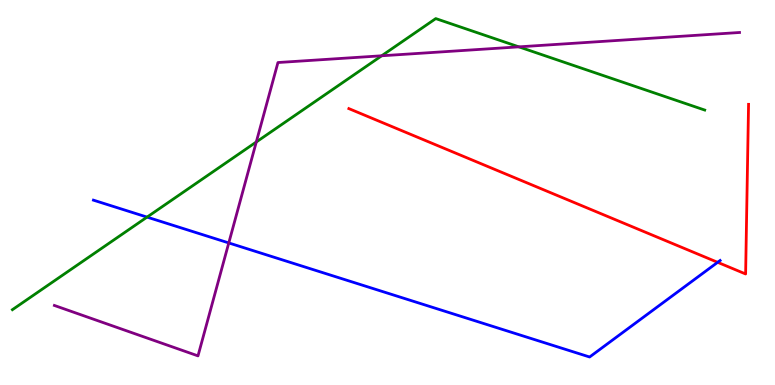[{'lines': ['blue', 'red'], 'intersections': [{'x': 9.26, 'y': 3.19}]}, {'lines': ['green', 'red'], 'intersections': []}, {'lines': ['purple', 'red'], 'intersections': []}, {'lines': ['blue', 'green'], 'intersections': [{'x': 1.9, 'y': 4.36}]}, {'lines': ['blue', 'purple'], 'intersections': [{'x': 2.95, 'y': 3.69}]}, {'lines': ['green', 'purple'], 'intersections': [{'x': 3.31, 'y': 6.31}, {'x': 4.92, 'y': 8.55}, {'x': 6.7, 'y': 8.78}]}]